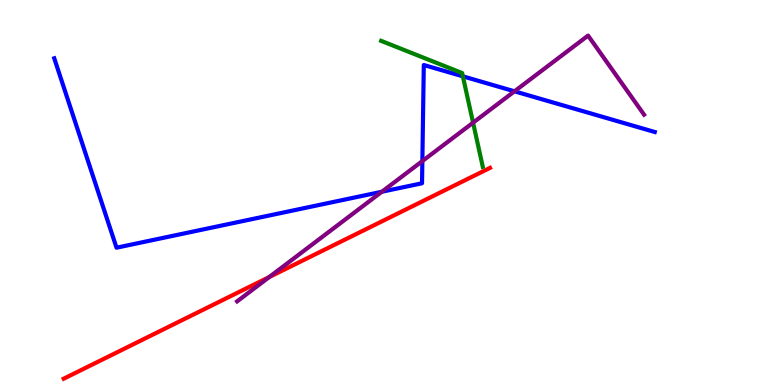[{'lines': ['blue', 'red'], 'intersections': []}, {'lines': ['green', 'red'], 'intersections': []}, {'lines': ['purple', 'red'], 'intersections': [{'x': 3.47, 'y': 2.8}]}, {'lines': ['blue', 'green'], 'intersections': [{'x': 5.97, 'y': 8.02}]}, {'lines': ['blue', 'purple'], 'intersections': [{'x': 4.93, 'y': 5.02}, {'x': 5.45, 'y': 5.82}, {'x': 6.64, 'y': 7.63}]}, {'lines': ['green', 'purple'], 'intersections': [{'x': 6.1, 'y': 6.81}]}]